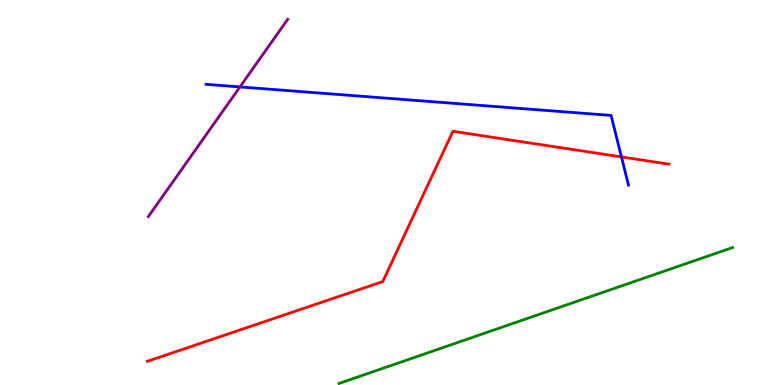[{'lines': ['blue', 'red'], 'intersections': [{'x': 8.02, 'y': 5.92}]}, {'lines': ['green', 'red'], 'intersections': []}, {'lines': ['purple', 'red'], 'intersections': []}, {'lines': ['blue', 'green'], 'intersections': []}, {'lines': ['blue', 'purple'], 'intersections': [{'x': 3.1, 'y': 7.74}]}, {'lines': ['green', 'purple'], 'intersections': []}]